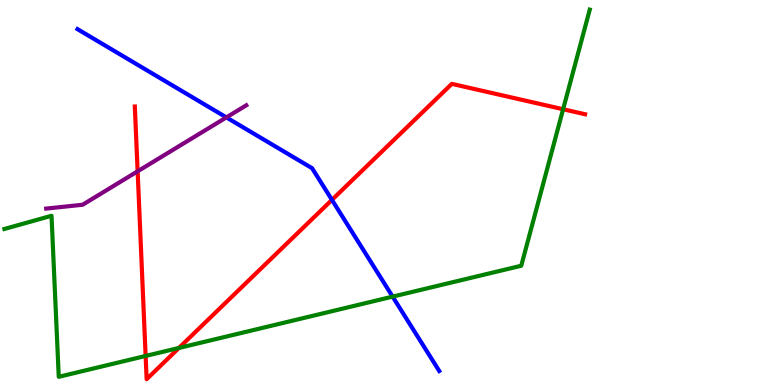[{'lines': ['blue', 'red'], 'intersections': [{'x': 4.28, 'y': 4.81}]}, {'lines': ['green', 'red'], 'intersections': [{'x': 1.88, 'y': 0.755}, {'x': 2.31, 'y': 0.962}, {'x': 7.27, 'y': 7.16}]}, {'lines': ['purple', 'red'], 'intersections': [{'x': 1.78, 'y': 5.55}]}, {'lines': ['blue', 'green'], 'intersections': [{'x': 5.07, 'y': 2.3}]}, {'lines': ['blue', 'purple'], 'intersections': [{'x': 2.92, 'y': 6.95}]}, {'lines': ['green', 'purple'], 'intersections': []}]